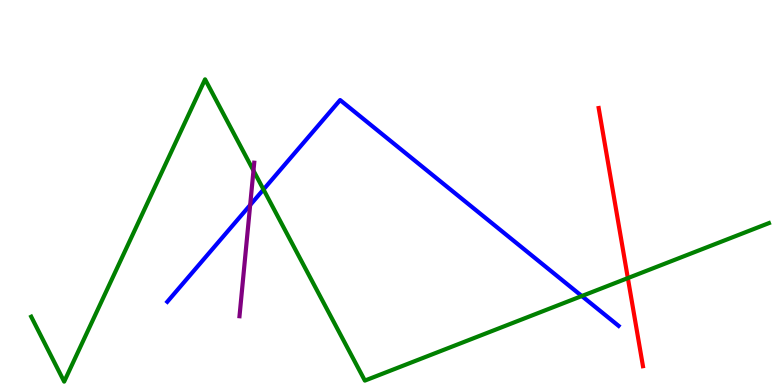[{'lines': ['blue', 'red'], 'intersections': []}, {'lines': ['green', 'red'], 'intersections': [{'x': 8.1, 'y': 2.78}]}, {'lines': ['purple', 'red'], 'intersections': []}, {'lines': ['blue', 'green'], 'intersections': [{'x': 3.4, 'y': 5.08}, {'x': 7.51, 'y': 2.31}]}, {'lines': ['blue', 'purple'], 'intersections': [{'x': 3.23, 'y': 4.67}]}, {'lines': ['green', 'purple'], 'intersections': [{'x': 3.27, 'y': 5.57}]}]